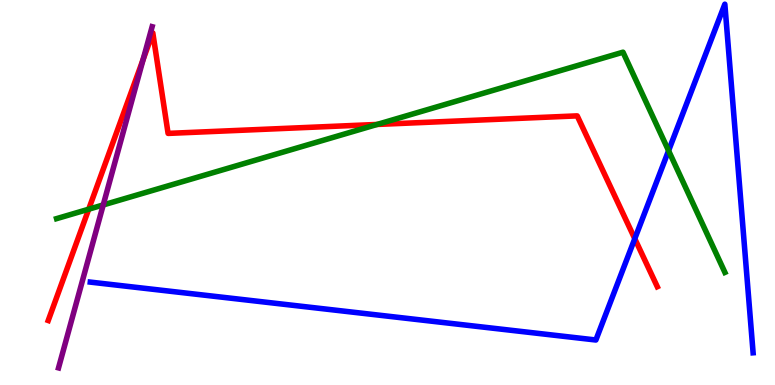[{'lines': ['blue', 'red'], 'intersections': [{'x': 8.19, 'y': 3.8}]}, {'lines': ['green', 'red'], 'intersections': [{'x': 1.14, 'y': 4.57}, {'x': 4.87, 'y': 6.77}]}, {'lines': ['purple', 'red'], 'intersections': [{'x': 1.85, 'y': 8.46}]}, {'lines': ['blue', 'green'], 'intersections': [{'x': 8.63, 'y': 6.09}]}, {'lines': ['blue', 'purple'], 'intersections': []}, {'lines': ['green', 'purple'], 'intersections': [{'x': 1.33, 'y': 4.68}]}]